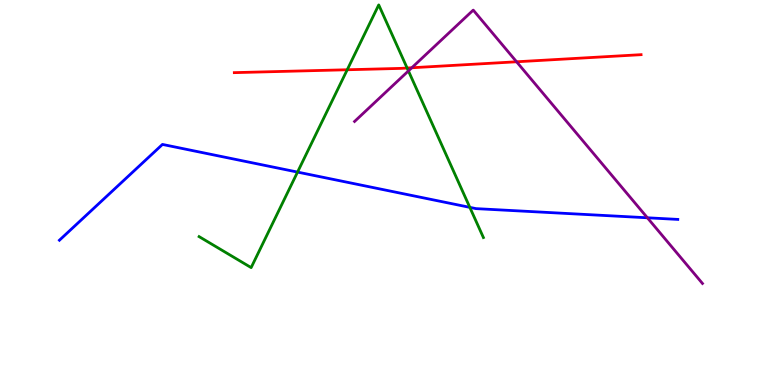[{'lines': ['blue', 'red'], 'intersections': []}, {'lines': ['green', 'red'], 'intersections': [{'x': 4.48, 'y': 8.19}, {'x': 5.25, 'y': 8.23}]}, {'lines': ['purple', 'red'], 'intersections': [{'x': 5.31, 'y': 8.24}, {'x': 6.67, 'y': 8.4}]}, {'lines': ['blue', 'green'], 'intersections': [{'x': 3.84, 'y': 5.53}, {'x': 6.06, 'y': 4.61}]}, {'lines': ['blue', 'purple'], 'intersections': [{'x': 8.35, 'y': 4.34}]}, {'lines': ['green', 'purple'], 'intersections': [{'x': 5.27, 'y': 8.16}]}]